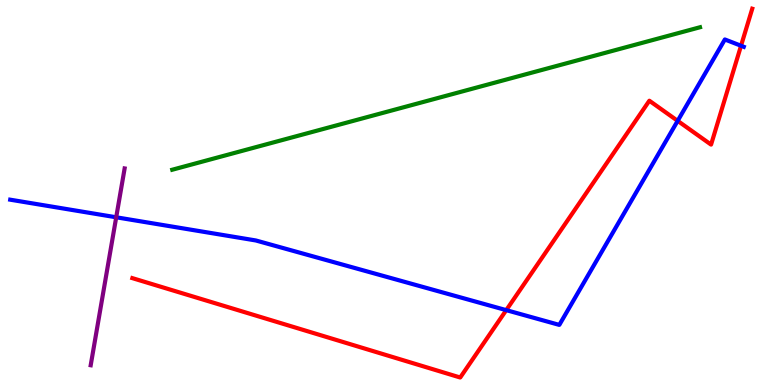[{'lines': ['blue', 'red'], 'intersections': [{'x': 6.53, 'y': 1.94}, {'x': 8.74, 'y': 6.86}, {'x': 9.56, 'y': 8.81}]}, {'lines': ['green', 'red'], 'intersections': []}, {'lines': ['purple', 'red'], 'intersections': []}, {'lines': ['blue', 'green'], 'intersections': []}, {'lines': ['blue', 'purple'], 'intersections': [{'x': 1.5, 'y': 4.36}]}, {'lines': ['green', 'purple'], 'intersections': []}]